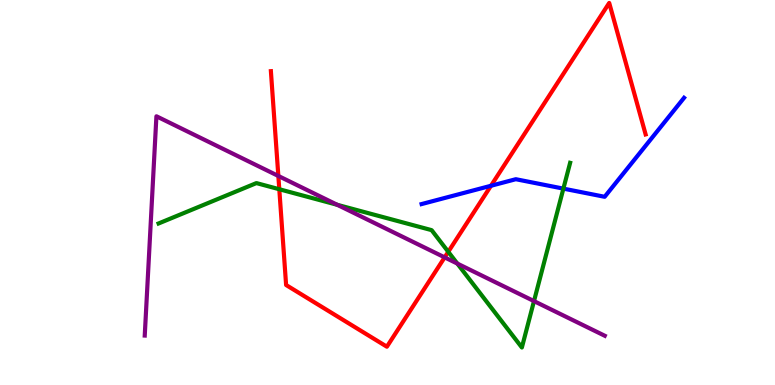[{'lines': ['blue', 'red'], 'intersections': [{'x': 6.34, 'y': 5.17}]}, {'lines': ['green', 'red'], 'intersections': [{'x': 3.6, 'y': 5.08}, {'x': 5.78, 'y': 3.46}]}, {'lines': ['purple', 'red'], 'intersections': [{'x': 3.59, 'y': 5.43}, {'x': 5.74, 'y': 3.31}]}, {'lines': ['blue', 'green'], 'intersections': [{'x': 7.27, 'y': 5.1}]}, {'lines': ['blue', 'purple'], 'intersections': []}, {'lines': ['green', 'purple'], 'intersections': [{'x': 4.35, 'y': 4.68}, {'x': 5.9, 'y': 3.15}, {'x': 6.89, 'y': 2.18}]}]